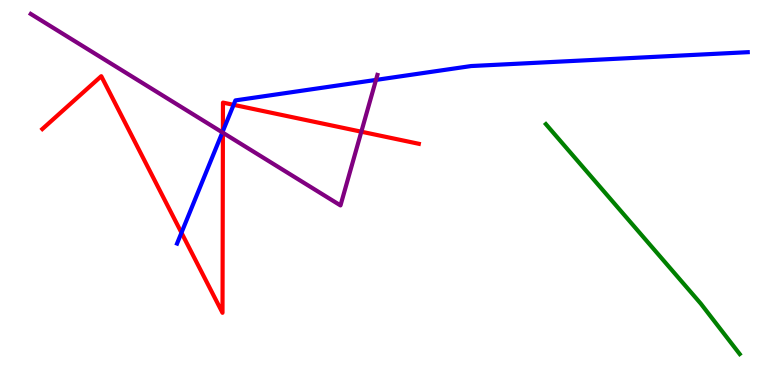[{'lines': ['blue', 'red'], 'intersections': [{'x': 2.34, 'y': 3.96}, {'x': 2.88, 'y': 6.59}, {'x': 3.01, 'y': 7.28}]}, {'lines': ['green', 'red'], 'intersections': []}, {'lines': ['purple', 'red'], 'intersections': [{'x': 2.88, 'y': 6.55}, {'x': 4.66, 'y': 6.58}]}, {'lines': ['blue', 'green'], 'intersections': []}, {'lines': ['blue', 'purple'], 'intersections': [{'x': 2.87, 'y': 6.56}, {'x': 4.85, 'y': 7.92}]}, {'lines': ['green', 'purple'], 'intersections': []}]